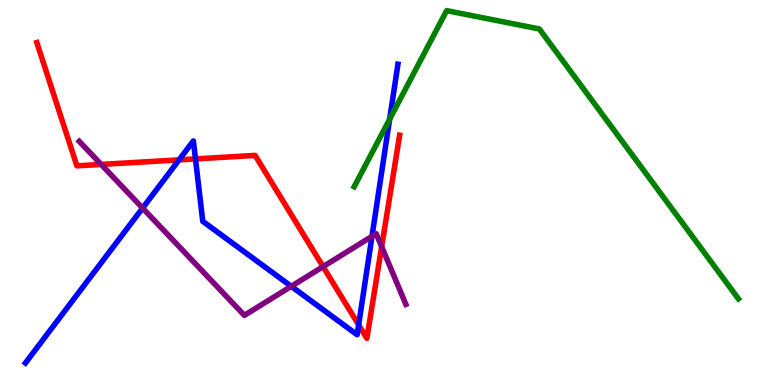[{'lines': ['blue', 'red'], 'intersections': [{'x': 2.31, 'y': 5.85}, {'x': 2.52, 'y': 5.87}, {'x': 4.63, 'y': 1.56}]}, {'lines': ['green', 'red'], 'intersections': []}, {'lines': ['purple', 'red'], 'intersections': [{'x': 1.31, 'y': 5.73}, {'x': 4.17, 'y': 3.07}, {'x': 4.92, 'y': 3.59}]}, {'lines': ['blue', 'green'], 'intersections': [{'x': 5.03, 'y': 6.9}]}, {'lines': ['blue', 'purple'], 'intersections': [{'x': 1.84, 'y': 4.6}, {'x': 3.76, 'y': 2.56}, {'x': 4.8, 'y': 3.86}]}, {'lines': ['green', 'purple'], 'intersections': []}]